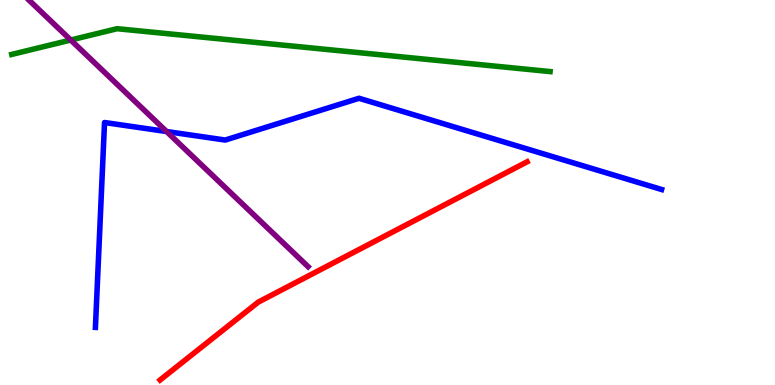[{'lines': ['blue', 'red'], 'intersections': []}, {'lines': ['green', 'red'], 'intersections': []}, {'lines': ['purple', 'red'], 'intersections': []}, {'lines': ['blue', 'green'], 'intersections': []}, {'lines': ['blue', 'purple'], 'intersections': [{'x': 2.15, 'y': 6.58}]}, {'lines': ['green', 'purple'], 'intersections': [{'x': 0.913, 'y': 8.96}]}]